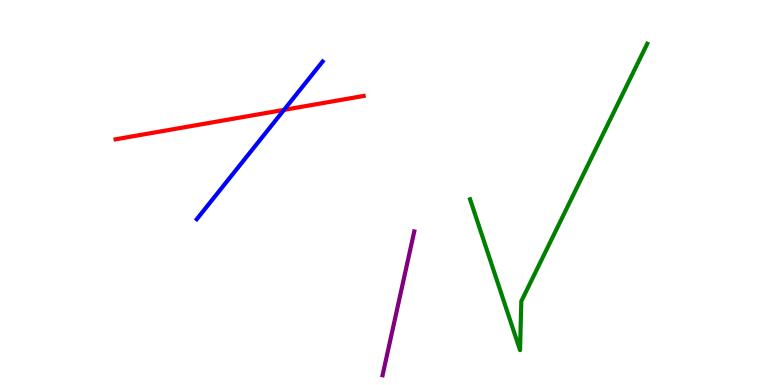[{'lines': ['blue', 'red'], 'intersections': [{'x': 3.66, 'y': 7.15}]}, {'lines': ['green', 'red'], 'intersections': []}, {'lines': ['purple', 'red'], 'intersections': []}, {'lines': ['blue', 'green'], 'intersections': []}, {'lines': ['blue', 'purple'], 'intersections': []}, {'lines': ['green', 'purple'], 'intersections': []}]